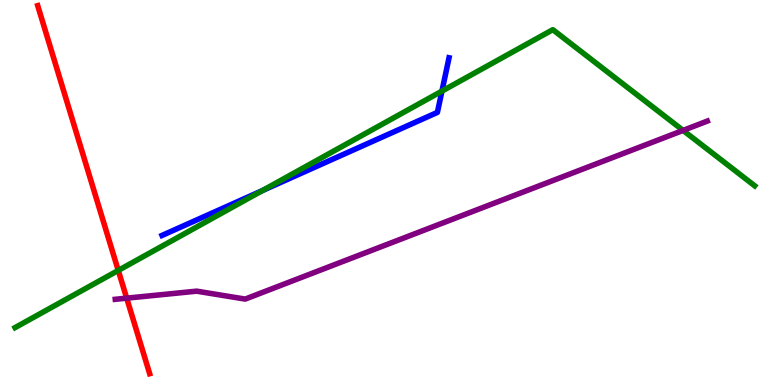[{'lines': ['blue', 'red'], 'intersections': []}, {'lines': ['green', 'red'], 'intersections': [{'x': 1.53, 'y': 2.98}]}, {'lines': ['purple', 'red'], 'intersections': [{'x': 1.63, 'y': 2.26}]}, {'lines': ['blue', 'green'], 'intersections': [{'x': 3.38, 'y': 5.05}, {'x': 5.7, 'y': 7.63}]}, {'lines': ['blue', 'purple'], 'intersections': []}, {'lines': ['green', 'purple'], 'intersections': [{'x': 8.81, 'y': 6.61}]}]